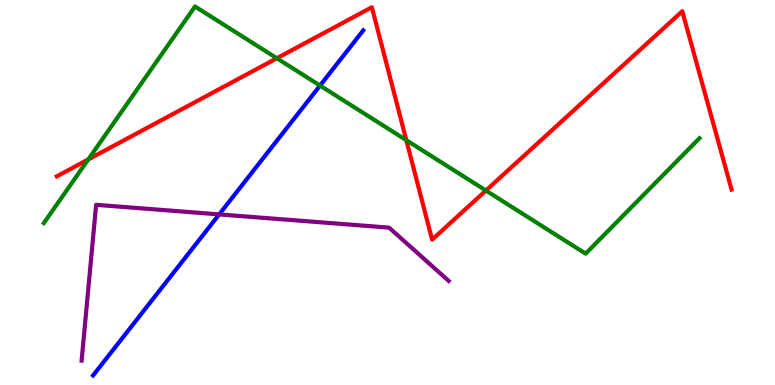[{'lines': ['blue', 'red'], 'intersections': []}, {'lines': ['green', 'red'], 'intersections': [{'x': 1.14, 'y': 5.86}, {'x': 3.57, 'y': 8.49}, {'x': 5.24, 'y': 6.36}, {'x': 6.27, 'y': 5.05}]}, {'lines': ['purple', 'red'], 'intersections': []}, {'lines': ['blue', 'green'], 'intersections': [{'x': 4.13, 'y': 7.78}]}, {'lines': ['blue', 'purple'], 'intersections': [{'x': 2.83, 'y': 4.43}]}, {'lines': ['green', 'purple'], 'intersections': []}]